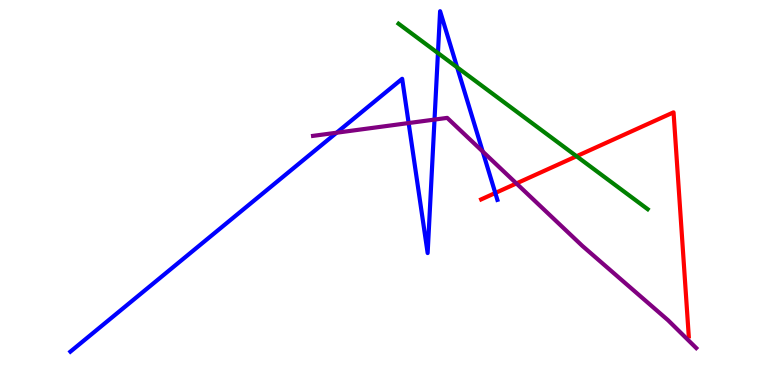[{'lines': ['blue', 'red'], 'intersections': [{'x': 6.39, 'y': 4.99}]}, {'lines': ['green', 'red'], 'intersections': [{'x': 7.44, 'y': 5.94}]}, {'lines': ['purple', 'red'], 'intersections': [{'x': 6.66, 'y': 5.24}]}, {'lines': ['blue', 'green'], 'intersections': [{'x': 5.65, 'y': 8.62}, {'x': 5.9, 'y': 8.25}]}, {'lines': ['blue', 'purple'], 'intersections': [{'x': 4.34, 'y': 6.55}, {'x': 5.27, 'y': 6.8}, {'x': 5.61, 'y': 6.89}, {'x': 6.23, 'y': 6.06}]}, {'lines': ['green', 'purple'], 'intersections': []}]